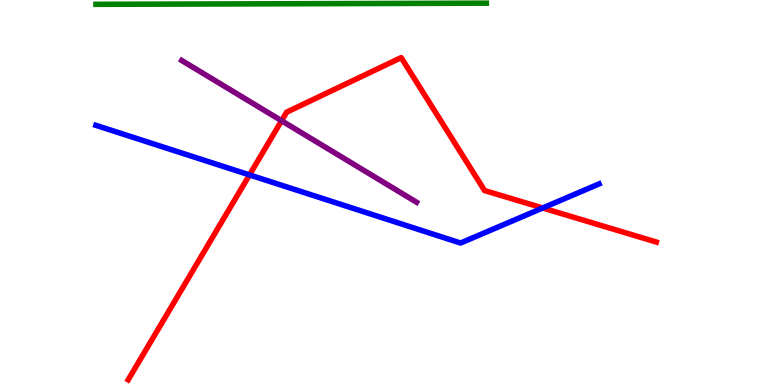[{'lines': ['blue', 'red'], 'intersections': [{'x': 3.22, 'y': 5.46}, {'x': 7.0, 'y': 4.6}]}, {'lines': ['green', 'red'], 'intersections': []}, {'lines': ['purple', 'red'], 'intersections': [{'x': 3.63, 'y': 6.86}]}, {'lines': ['blue', 'green'], 'intersections': []}, {'lines': ['blue', 'purple'], 'intersections': []}, {'lines': ['green', 'purple'], 'intersections': []}]